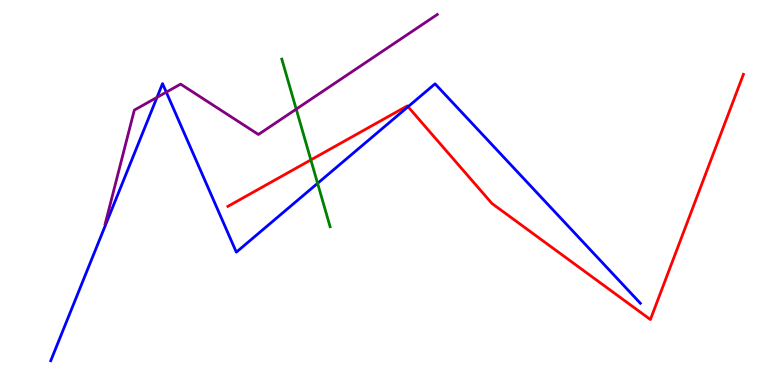[{'lines': ['blue', 'red'], 'intersections': [{'x': 5.27, 'y': 7.23}]}, {'lines': ['green', 'red'], 'intersections': [{'x': 4.01, 'y': 5.85}]}, {'lines': ['purple', 'red'], 'intersections': []}, {'lines': ['blue', 'green'], 'intersections': [{'x': 4.1, 'y': 5.24}]}, {'lines': ['blue', 'purple'], 'intersections': [{'x': 2.03, 'y': 7.47}, {'x': 2.15, 'y': 7.61}]}, {'lines': ['green', 'purple'], 'intersections': [{'x': 3.82, 'y': 7.17}]}]